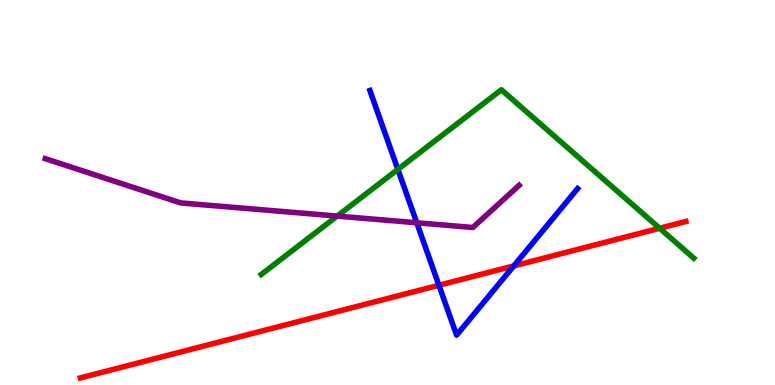[{'lines': ['blue', 'red'], 'intersections': [{'x': 5.66, 'y': 2.59}, {'x': 6.63, 'y': 3.09}]}, {'lines': ['green', 'red'], 'intersections': [{'x': 8.51, 'y': 4.07}]}, {'lines': ['purple', 'red'], 'intersections': []}, {'lines': ['blue', 'green'], 'intersections': [{'x': 5.13, 'y': 5.6}]}, {'lines': ['blue', 'purple'], 'intersections': [{'x': 5.38, 'y': 4.21}]}, {'lines': ['green', 'purple'], 'intersections': [{'x': 4.35, 'y': 4.39}]}]